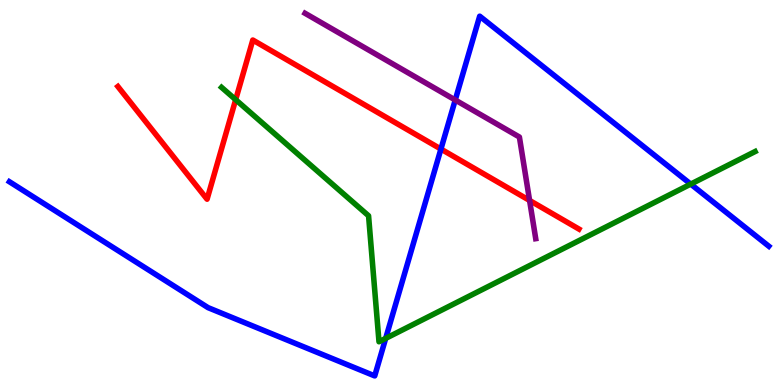[{'lines': ['blue', 'red'], 'intersections': [{'x': 5.69, 'y': 6.13}]}, {'lines': ['green', 'red'], 'intersections': [{'x': 3.04, 'y': 7.41}]}, {'lines': ['purple', 'red'], 'intersections': [{'x': 6.83, 'y': 4.79}]}, {'lines': ['blue', 'green'], 'intersections': [{'x': 4.98, 'y': 1.21}, {'x': 8.91, 'y': 5.22}]}, {'lines': ['blue', 'purple'], 'intersections': [{'x': 5.87, 'y': 7.4}]}, {'lines': ['green', 'purple'], 'intersections': []}]